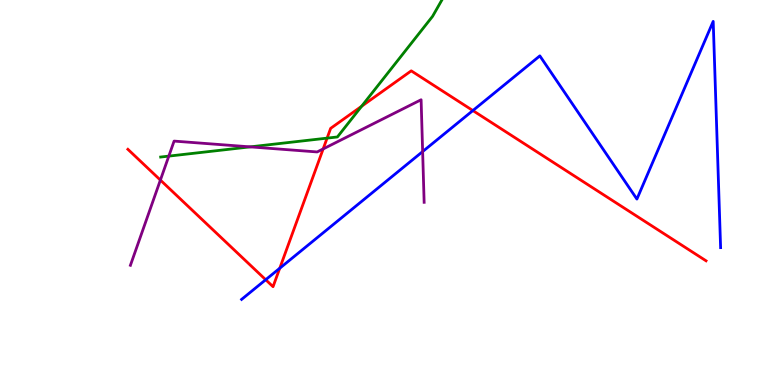[{'lines': ['blue', 'red'], 'intersections': [{'x': 3.43, 'y': 2.73}, {'x': 3.61, 'y': 3.03}, {'x': 6.1, 'y': 7.13}]}, {'lines': ['green', 'red'], 'intersections': [{'x': 4.22, 'y': 6.41}, {'x': 4.67, 'y': 7.24}]}, {'lines': ['purple', 'red'], 'intersections': [{'x': 2.07, 'y': 5.32}, {'x': 4.17, 'y': 6.13}]}, {'lines': ['blue', 'green'], 'intersections': []}, {'lines': ['blue', 'purple'], 'intersections': [{'x': 5.45, 'y': 6.06}]}, {'lines': ['green', 'purple'], 'intersections': [{'x': 2.18, 'y': 5.95}, {'x': 3.23, 'y': 6.19}]}]